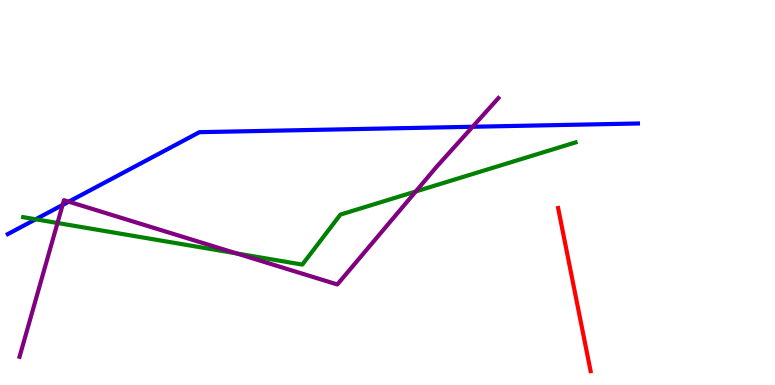[{'lines': ['blue', 'red'], 'intersections': []}, {'lines': ['green', 'red'], 'intersections': []}, {'lines': ['purple', 'red'], 'intersections': []}, {'lines': ['blue', 'green'], 'intersections': [{'x': 0.46, 'y': 4.3}]}, {'lines': ['blue', 'purple'], 'intersections': [{'x': 0.808, 'y': 4.68}, {'x': 0.887, 'y': 4.76}, {'x': 6.1, 'y': 6.71}]}, {'lines': ['green', 'purple'], 'intersections': [{'x': 0.742, 'y': 4.21}, {'x': 3.05, 'y': 3.42}, {'x': 5.36, 'y': 5.03}]}]